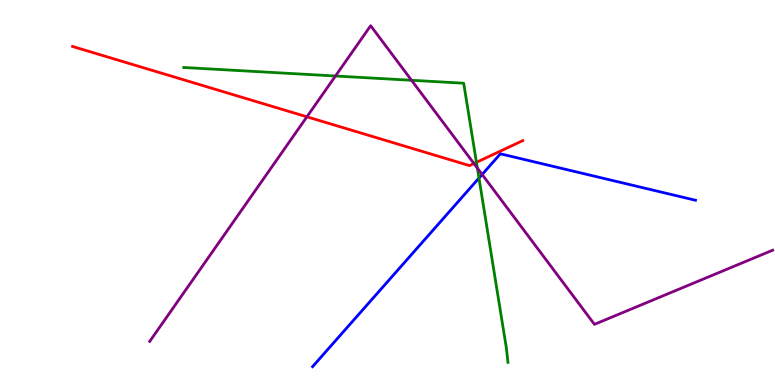[{'lines': ['blue', 'red'], 'intersections': []}, {'lines': ['green', 'red'], 'intersections': [{'x': 6.15, 'y': 5.78}]}, {'lines': ['purple', 'red'], 'intersections': [{'x': 3.96, 'y': 6.97}, {'x': 6.12, 'y': 5.75}]}, {'lines': ['blue', 'green'], 'intersections': [{'x': 6.18, 'y': 5.37}]}, {'lines': ['blue', 'purple'], 'intersections': [{'x': 6.22, 'y': 5.47}]}, {'lines': ['green', 'purple'], 'intersections': [{'x': 4.33, 'y': 8.03}, {'x': 5.31, 'y': 7.91}, {'x': 6.16, 'y': 5.63}]}]